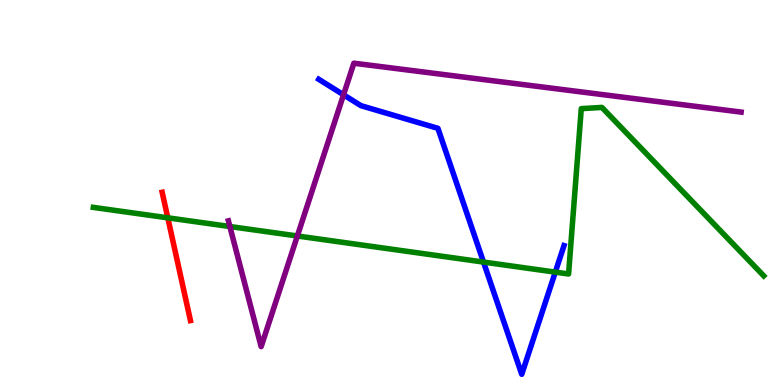[{'lines': ['blue', 'red'], 'intersections': []}, {'lines': ['green', 'red'], 'intersections': [{'x': 2.17, 'y': 4.34}]}, {'lines': ['purple', 'red'], 'intersections': []}, {'lines': ['blue', 'green'], 'intersections': [{'x': 6.24, 'y': 3.19}, {'x': 7.17, 'y': 2.93}]}, {'lines': ['blue', 'purple'], 'intersections': [{'x': 4.43, 'y': 7.54}]}, {'lines': ['green', 'purple'], 'intersections': [{'x': 2.97, 'y': 4.12}, {'x': 3.84, 'y': 3.87}]}]